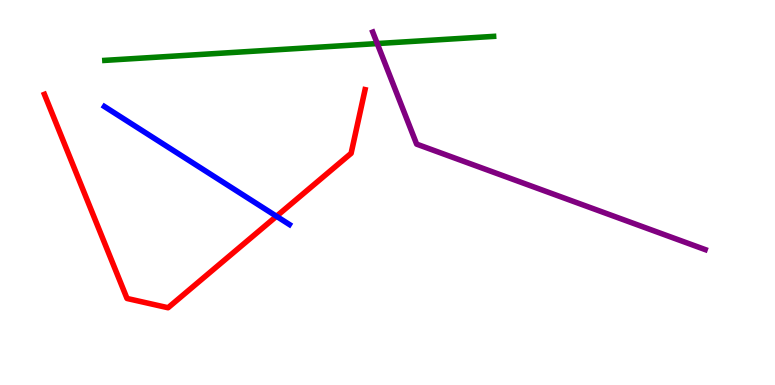[{'lines': ['blue', 'red'], 'intersections': [{'x': 3.57, 'y': 4.38}]}, {'lines': ['green', 'red'], 'intersections': []}, {'lines': ['purple', 'red'], 'intersections': []}, {'lines': ['blue', 'green'], 'intersections': []}, {'lines': ['blue', 'purple'], 'intersections': []}, {'lines': ['green', 'purple'], 'intersections': [{'x': 4.87, 'y': 8.87}]}]